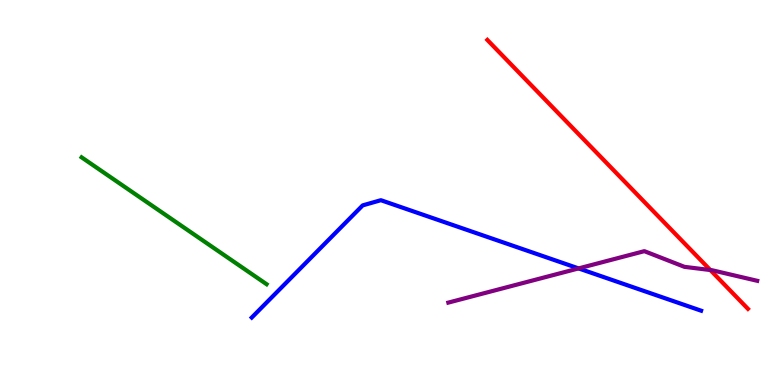[{'lines': ['blue', 'red'], 'intersections': []}, {'lines': ['green', 'red'], 'intersections': []}, {'lines': ['purple', 'red'], 'intersections': [{'x': 9.17, 'y': 2.99}]}, {'lines': ['blue', 'green'], 'intersections': []}, {'lines': ['blue', 'purple'], 'intersections': [{'x': 7.47, 'y': 3.03}]}, {'lines': ['green', 'purple'], 'intersections': []}]